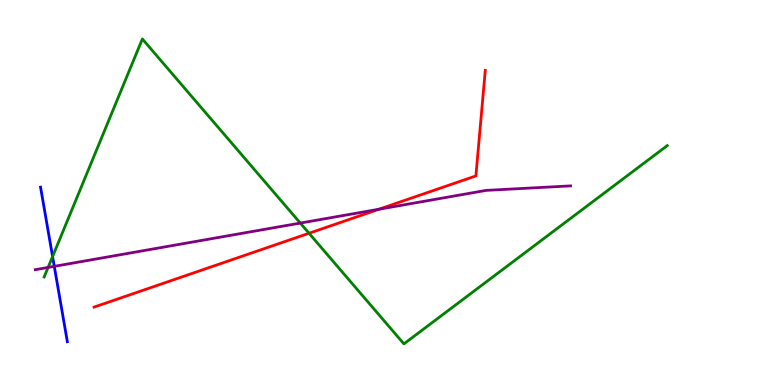[{'lines': ['blue', 'red'], 'intersections': []}, {'lines': ['green', 'red'], 'intersections': [{'x': 3.99, 'y': 3.94}]}, {'lines': ['purple', 'red'], 'intersections': [{'x': 4.89, 'y': 4.56}]}, {'lines': ['blue', 'green'], 'intersections': [{'x': 0.678, 'y': 3.34}]}, {'lines': ['blue', 'purple'], 'intersections': [{'x': 0.7, 'y': 3.08}]}, {'lines': ['green', 'purple'], 'intersections': [{'x': 0.621, 'y': 3.05}, {'x': 3.87, 'y': 4.21}]}]